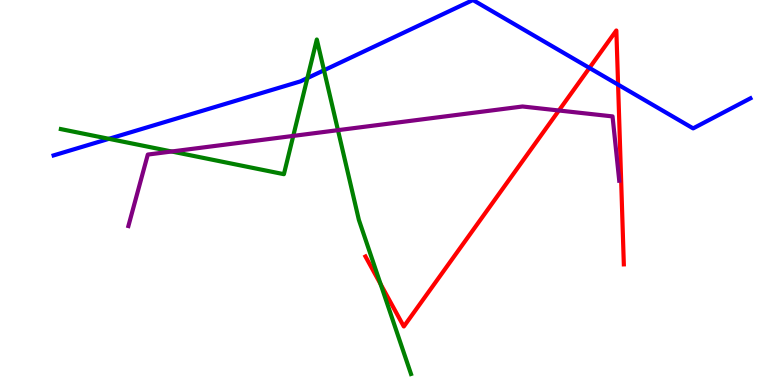[{'lines': ['blue', 'red'], 'intersections': [{'x': 7.61, 'y': 8.24}, {'x': 7.98, 'y': 7.8}]}, {'lines': ['green', 'red'], 'intersections': [{'x': 4.91, 'y': 2.62}]}, {'lines': ['purple', 'red'], 'intersections': [{'x': 7.21, 'y': 7.13}]}, {'lines': ['blue', 'green'], 'intersections': [{'x': 1.41, 'y': 6.39}, {'x': 3.97, 'y': 7.97}, {'x': 4.18, 'y': 8.18}]}, {'lines': ['blue', 'purple'], 'intersections': []}, {'lines': ['green', 'purple'], 'intersections': [{'x': 2.22, 'y': 6.06}, {'x': 3.78, 'y': 6.47}, {'x': 4.36, 'y': 6.62}]}]